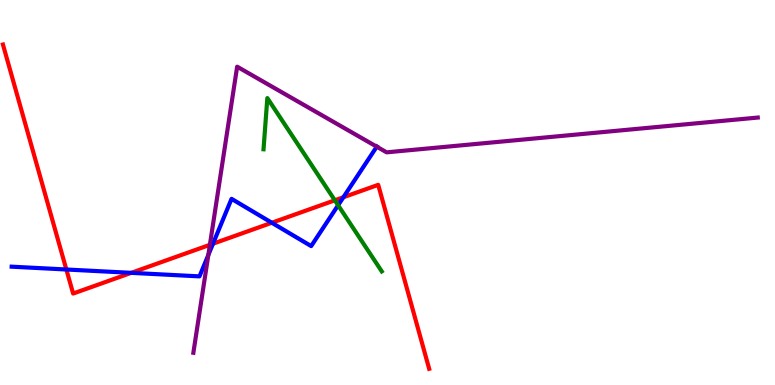[{'lines': ['blue', 'red'], 'intersections': [{'x': 0.856, 'y': 3.0}, {'x': 1.69, 'y': 2.91}, {'x': 2.75, 'y': 3.67}, {'x': 3.51, 'y': 4.21}, {'x': 4.43, 'y': 4.88}]}, {'lines': ['green', 'red'], 'intersections': [{'x': 4.32, 'y': 4.8}]}, {'lines': ['purple', 'red'], 'intersections': [{'x': 2.71, 'y': 3.64}]}, {'lines': ['blue', 'green'], 'intersections': [{'x': 4.36, 'y': 4.67}]}, {'lines': ['blue', 'purple'], 'intersections': [{'x': 2.69, 'y': 3.38}, {'x': 4.86, 'y': 6.19}]}, {'lines': ['green', 'purple'], 'intersections': []}]